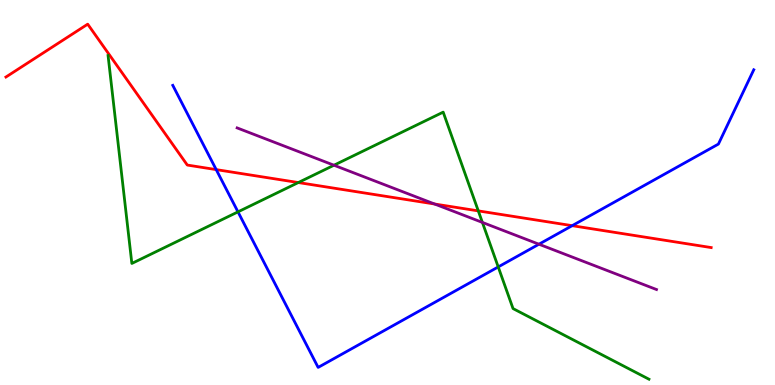[{'lines': ['blue', 'red'], 'intersections': [{'x': 2.79, 'y': 5.59}, {'x': 7.38, 'y': 4.14}]}, {'lines': ['green', 'red'], 'intersections': [{'x': 3.85, 'y': 5.26}, {'x': 6.17, 'y': 4.52}]}, {'lines': ['purple', 'red'], 'intersections': [{'x': 5.61, 'y': 4.7}]}, {'lines': ['blue', 'green'], 'intersections': [{'x': 3.07, 'y': 4.5}, {'x': 6.43, 'y': 3.07}]}, {'lines': ['blue', 'purple'], 'intersections': [{'x': 6.95, 'y': 3.66}]}, {'lines': ['green', 'purple'], 'intersections': [{'x': 4.31, 'y': 5.71}, {'x': 6.22, 'y': 4.22}]}]